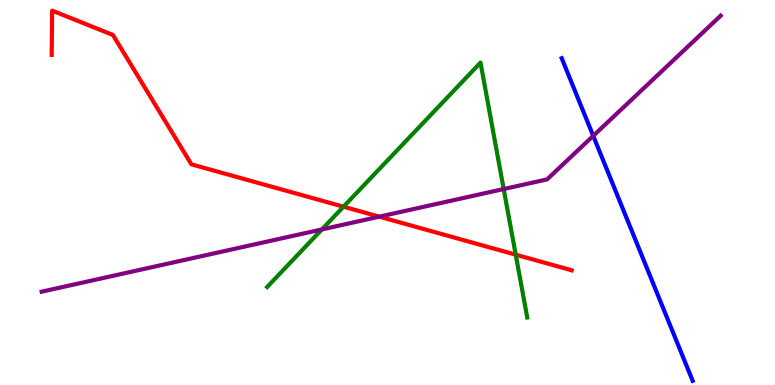[{'lines': ['blue', 'red'], 'intersections': []}, {'lines': ['green', 'red'], 'intersections': [{'x': 4.43, 'y': 4.63}, {'x': 6.65, 'y': 3.38}]}, {'lines': ['purple', 'red'], 'intersections': [{'x': 4.89, 'y': 4.37}]}, {'lines': ['blue', 'green'], 'intersections': []}, {'lines': ['blue', 'purple'], 'intersections': [{'x': 7.65, 'y': 6.47}]}, {'lines': ['green', 'purple'], 'intersections': [{'x': 4.15, 'y': 4.04}, {'x': 6.5, 'y': 5.09}]}]